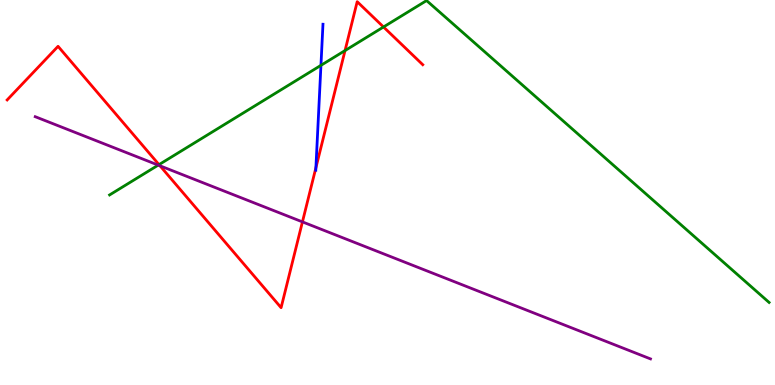[{'lines': ['blue', 'red'], 'intersections': [{'x': 4.08, 'y': 5.64}]}, {'lines': ['green', 'red'], 'intersections': [{'x': 2.05, 'y': 5.72}, {'x': 4.45, 'y': 8.69}, {'x': 4.95, 'y': 9.3}]}, {'lines': ['purple', 'red'], 'intersections': [{'x': 2.06, 'y': 5.69}, {'x': 3.9, 'y': 4.24}]}, {'lines': ['blue', 'green'], 'intersections': [{'x': 4.14, 'y': 8.3}]}, {'lines': ['blue', 'purple'], 'intersections': []}, {'lines': ['green', 'purple'], 'intersections': [{'x': 2.04, 'y': 5.71}]}]